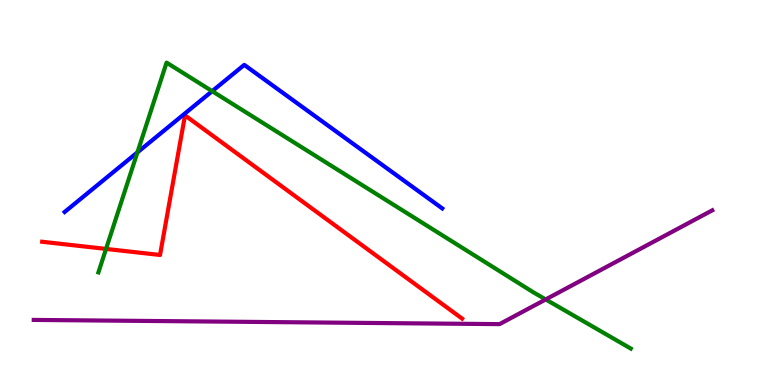[{'lines': ['blue', 'red'], 'intersections': []}, {'lines': ['green', 'red'], 'intersections': [{'x': 1.37, 'y': 3.53}]}, {'lines': ['purple', 'red'], 'intersections': []}, {'lines': ['blue', 'green'], 'intersections': [{'x': 1.77, 'y': 6.04}, {'x': 2.74, 'y': 7.63}]}, {'lines': ['blue', 'purple'], 'intersections': []}, {'lines': ['green', 'purple'], 'intersections': [{'x': 7.04, 'y': 2.22}]}]